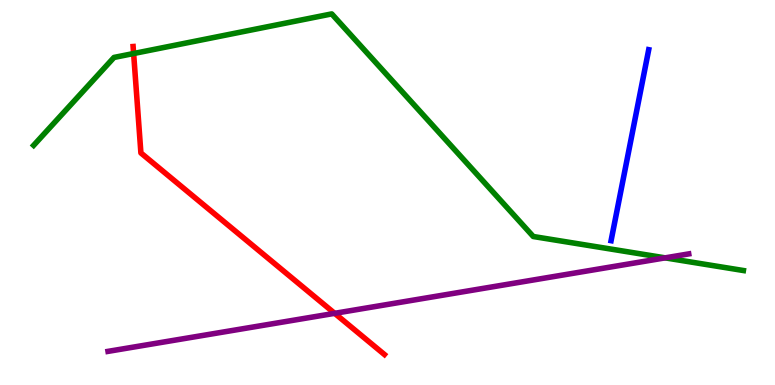[{'lines': ['blue', 'red'], 'intersections': []}, {'lines': ['green', 'red'], 'intersections': [{'x': 1.72, 'y': 8.61}]}, {'lines': ['purple', 'red'], 'intersections': [{'x': 4.32, 'y': 1.86}]}, {'lines': ['blue', 'green'], 'intersections': []}, {'lines': ['blue', 'purple'], 'intersections': []}, {'lines': ['green', 'purple'], 'intersections': [{'x': 8.58, 'y': 3.3}]}]